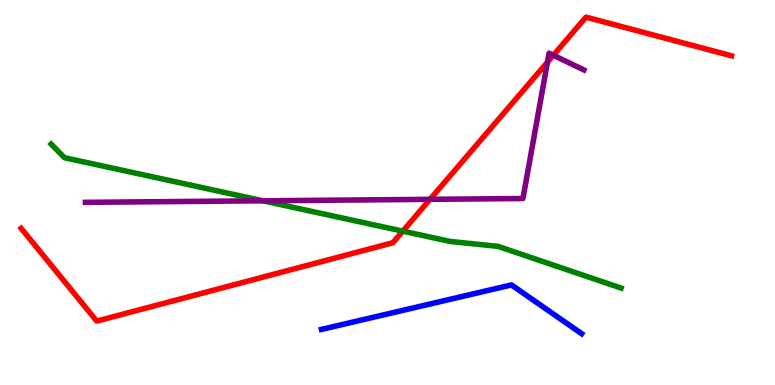[{'lines': ['blue', 'red'], 'intersections': []}, {'lines': ['green', 'red'], 'intersections': [{'x': 5.2, 'y': 4.0}]}, {'lines': ['purple', 'red'], 'intersections': [{'x': 5.55, 'y': 4.82}, {'x': 7.06, 'y': 8.39}, {'x': 7.14, 'y': 8.56}]}, {'lines': ['blue', 'green'], 'intersections': []}, {'lines': ['blue', 'purple'], 'intersections': []}, {'lines': ['green', 'purple'], 'intersections': [{'x': 3.39, 'y': 4.78}]}]